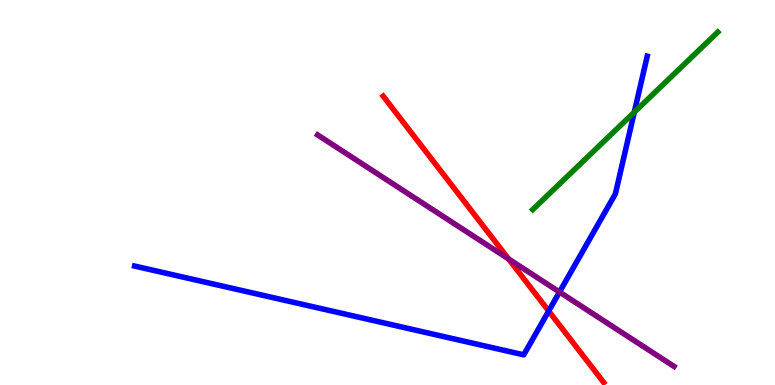[{'lines': ['blue', 'red'], 'intersections': [{'x': 7.08, 'y': 1.92}]}, {'lines': ['green', 'red'], 'intersections': []}, {'lines': ['purple', 'red'], 'intersections': [{'x': 6.56, 'y': 3.27}]}, {'lines': ['blue', 'green'], 'intersections': [{'x': 8.18, 'y': 7.09}]}, {'lines': ['blue', 'purple'], 'intersections': [{'x': 7.22, 'y': 2.41}]}, {'lines': ['green', 'purple'], 'intersections': []}]